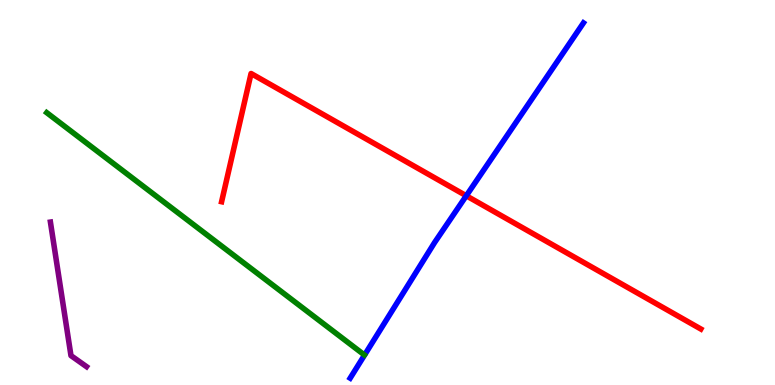[{'lines': ['blue', 'red'], 'intersections': [{'x': 6.02, 'y': 4.92}]}, {'lines': ['green', 'red'], 'intersections': []}, {'lines': ['purple', 'red'], 'intersections': []}, {'lines': ['blue', 'green'], 'intersections': []}, {'lines': ['blue', 'purple'], 'intersections': []}, {'lines': ['green', 'purple'], 'intersections': []}]